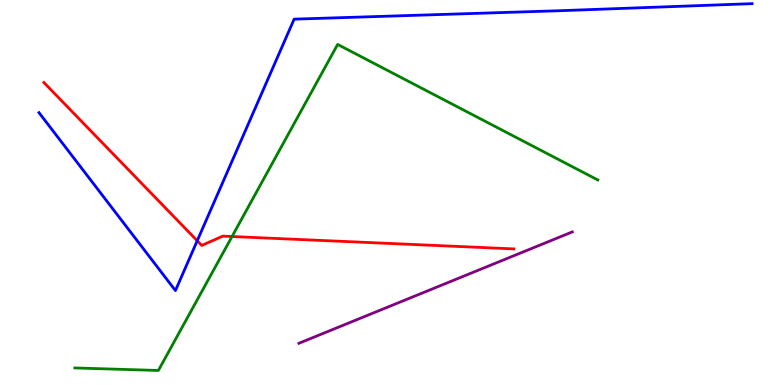[{'lines': ['blue', 'red'], 'intersections': [{'x': 2.54, 'y': 3.75}]}, {'lines': ['green', 'red'], 'intersections': [{'x': 2.99, 'y': 3.86}]}, {'lines': ['purple', 'red'], 'intersections': []}, {'lines': ['blue', 'green'], 'intersections': []}, {'lines': ['blue', 'purple'], 'intersections': []}, {'lines': ['green', 'purple'], 'intersections': []}]